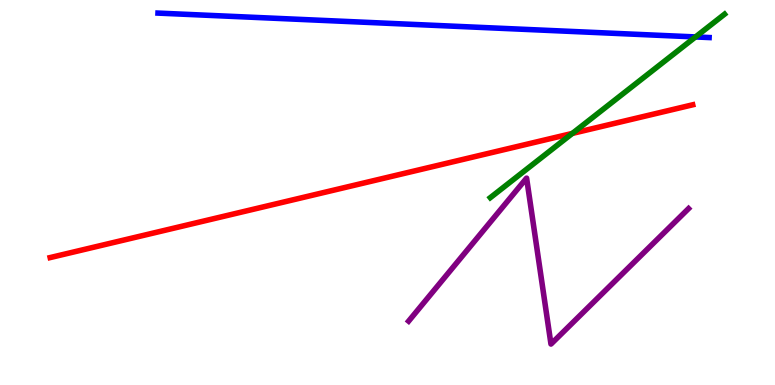[{'lines': ['blue', 'red'], 'intersections': []}, {'lines': ['green', 'red'], 'intersections': [{'x': 7.38, 'y': 6.53}]}, {'lines': ['purple', 'red'], 'intersections': []}, {'lines': ['blue', 'green'], 'intersections': [{'x': 8.97, 'y': 9.04}]}, {'lines': ['blue', 'purple'], 'intersections': []}, {'lines': ['green', 'purple'], 'intersections': []}]